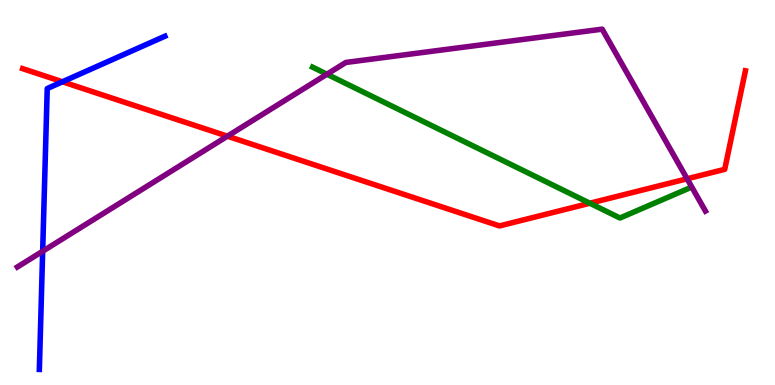[{'lines': ['blue', 'red'], 'intersections': [{'x': 0.806, 'y': 7.88}]}, {'lines': ['green', 'red'], 'intersections': [{'x': 7.61, 'y': 4.72}]}, {'lines': ['purple', 'red'], 'intersections': [{'x': 2.93, 'y': 6.46}, {'x': 8.87, 'y': 5.36}]}, {'lines': ['blue', 'green'], 'intersections': []}, {'lines': ['blue', 'purple'], 'intersections': [{'x': 0.551, 'y': 3.47}]}, {'lines': ['green', 'purple'], 'intersections': [{'x': 4.22, 'y': 8.07}]}]